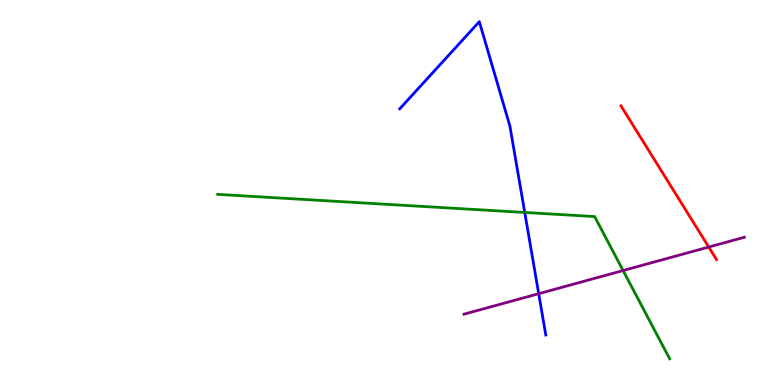[{'lines': ['blue', 'red'], 'intersections': []}, {'lines': ['green', 'red'], 'intersections': []}, {'lines': ['purple', 'red'], 'intersections': [{'x': 9.15, 'y': 3.58}]}, {'lines': ['blue', 'green'], 'intersections': [{'x': 6.77, 'y': 4.48}]}, {'lines': ['blue', 'purple'], 'intersections': [{'x': 6.95, 'y': 2.37}]}, {'lines': ['green', 'purple'], 'intersections': [{'x': 8.04, 'y': 2.97}]}]